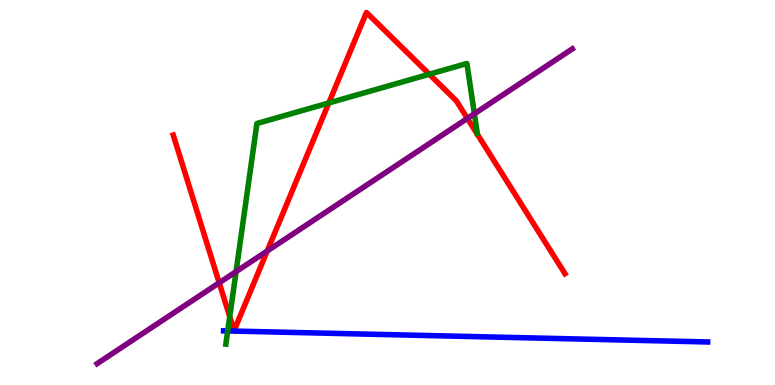[{'lines': ['blue', 'red'], 'intersections': []}, {'lines': ['green', 'red'], 'intersections': [{'x': 2.96, 'y': 1.78}, {'x': 4.24, 'y': 7.33}, {'x': 5.54, 'y': 8.07}]}, {'lines': ['purple', 'red'], 'intersections': [{'x': 2.83, 'y': 2.65}, {'x': 3.45, 'y': 3.48}, {'x': 6.03, 'y': 6.92}]}, {'lines': ['blue', 'green'], 'intersections': [{'x': 2.94, 'y': 1.4}]}, {'lines': ['blue', 'purple'], 'intersections': []}, {'lines': ['green', 'purple'], 'intersections': [{'x': 3.05, 'y': 2.95}, {'x': 6.12, 'y': 7.04}]}]